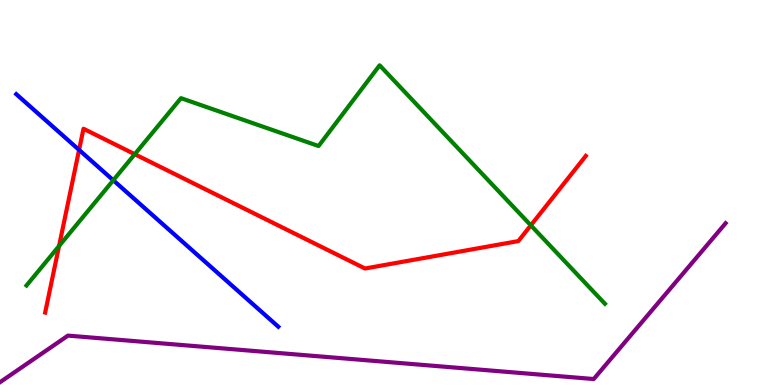[{'lines': ['blue', 'red'], 'intersections': [{'x': 1.02, 'y': 6.11}]}, {'lines': ['green', 'red'], 'intersections': [{'x': 0.762, 'y': 3.61}, {'x': 1.74, 'y': 5.99}, {'x': 6.85, 'y': 4.15}]}, {'lines': ['purple', 'red'], 'intersections': []}, {'lines': ['blue', 'green'], 'intersections': [{'x': 1.46, 'y': 5.32}]}, {'lines': ['blue', 'purple'], 'intersections': []}, {'lines': ['green', 'purple'], 'intersections': []}]